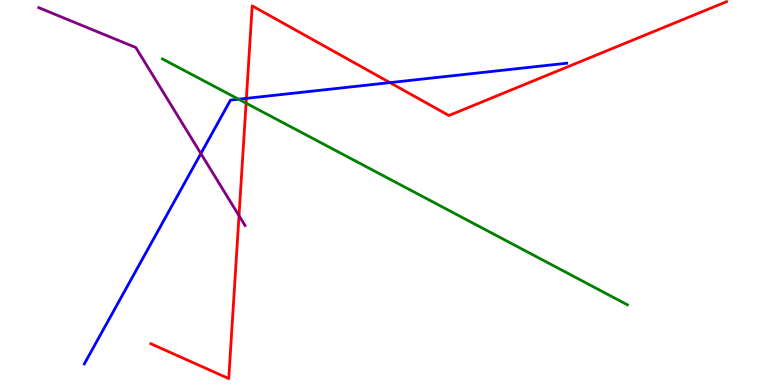[{'lines': ['blue', 'red'], 'intersections': [{'x': 3.18, 'y': 7.45}, {'x': 5.03, 'y': 7.85}]}, {'lines': ['green', 'red'], 'intersections': [{'x': 3.18, 'y': 7.32}]}, {'lines': ['purple', 'red'], 'intersections': [{'x': 3.08, 'y': 4.4}]}, {'lines': ['blue', 'green'], 'intersections': [{'x': 3.08, 'y': 7.42}]}, {'lines': ['blue', 'purple'], 'intersections': [{'x': 2.59, 'y': 6.01}]}, {'lines': ['green', 'purple'], 'intersections': []}]